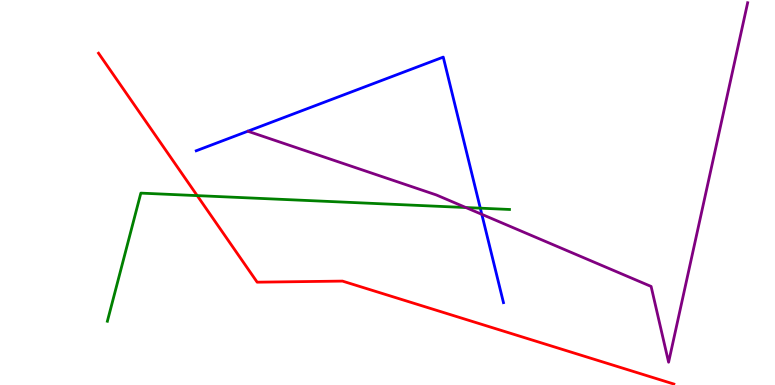[{'lines': ['blue', 'red'], 'intersections': []}, {'lines': ['green', 'red'], 'intersections': [{'x': 2.54, 'y': 4.92}]}, {'lines': ['purple', 'red'], 'intersections': []}, {'lines': ['blue', 'green'], 'intersections': [{'x': 6.2, 'y': 4.59}]}, {'lines': ['blue', 'purple'], 'intersections': [{'x': 6.22, 'y': 4.43}]}, {'lines': ['green', 'purple'], 'intersections': [{'x': 6.01, 'y': 4.61}]}]